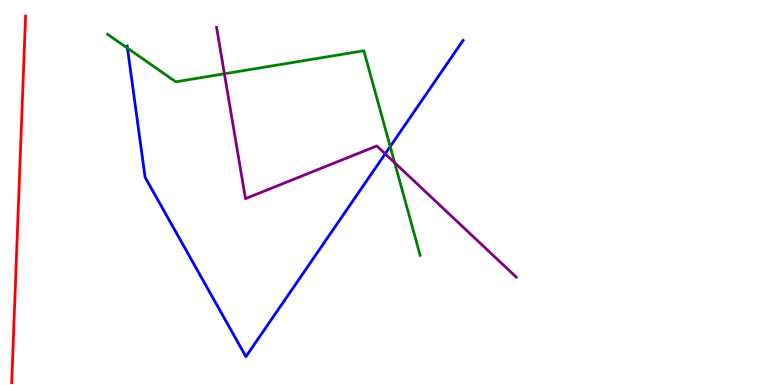[{'lines': ['blue', 'red'], 'intersections': []}, {'lines': ['green', 'red'], 'intersections': []}, {'lines': ['purple', 'red'], 'intersections': []}, {'lines': ['blue', 'green'], 'intersections': [{'x': 1.64, 'y': 8.75}, {'x': 5.03, 'y': 6.19}]}, {'lines': ['blue', 'purple'], 'intersections': [{'x': 4.97, 'y': 6.0}]}, {'lines': ['green', 'purple'], 'intersections': [{'x': 2.9, 'y': 8.08}, {'x': 5.09, 'y': 5.77}]}]